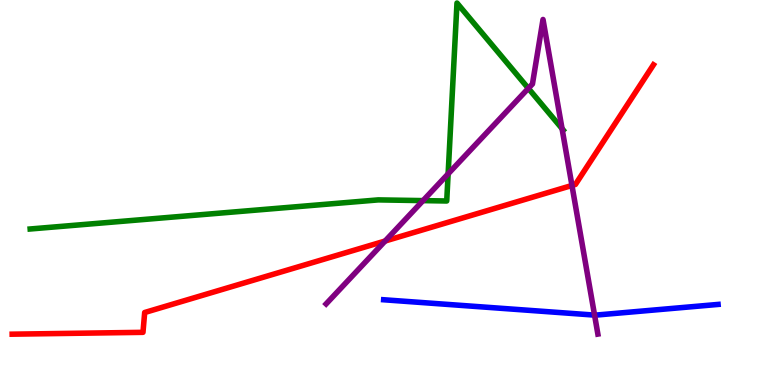[{'lines': ['blue', 'red'], 'intersections': []}, {'lines': ['green', 'red'], 'intersections': []}, {'lines': ['purple', 'red'], 'intersections': [{'x': 4.97, 'y': 3.74}, {'x': 7.38, 'y': 5.18}]}, {'lines': ['blue', 'green'], 'intersections': []}, {'lines': ['blue', 'purple'], 'intersections': [{'x': 7.67, 'y': 1.82}]}, {'lines': ['green', 'purple'], 'intersections': [{'x': 5.46, 'y': 4.79}, {'x': 5.78, 'y': 5.48}, {'x': 6.82, 'y': 7.71}, {'x': 7.25, 'y': 6.66}]}]